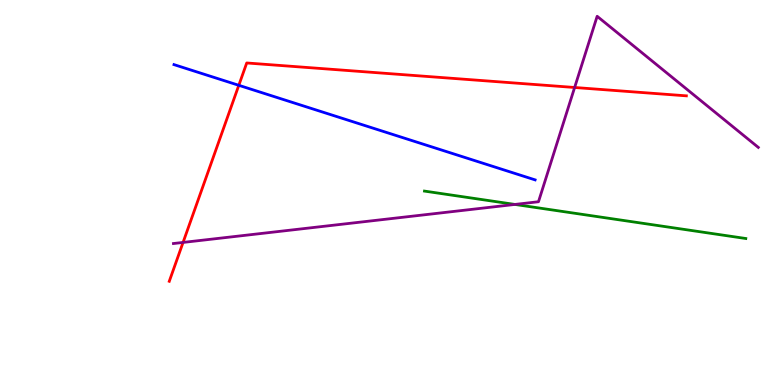[{'lines': ['blue', 'red'], 'intersections': [{'x': 3.08, 'y': 7.78}]}, {'lines': ['green', 'red'], 'intersections': []}, {'lines': ['purple', 'red'], 'intersections': [{'x': 2.36, 'y': 3.7}, {'x': 7.41, 'y': 7.73}]}, {'lines': ['blue', 'green'], 'intersections': []}, {'lines': ['blue', 'purple'], 'intersections': []}, {'lines': ['green', 'purple'], 'intersections': [{'x': 6.64, 'y': 4.69}]}]